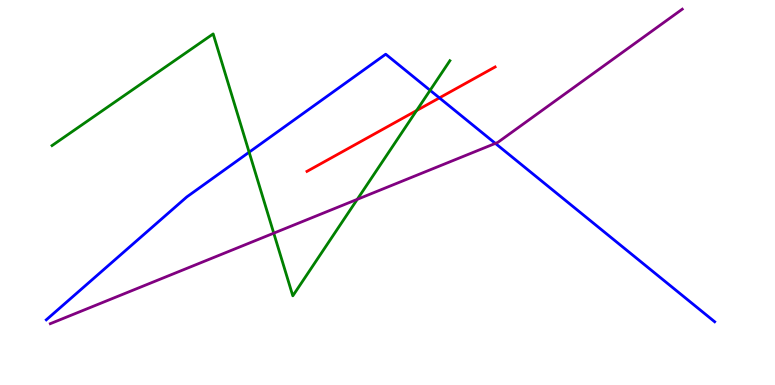[{'lines': ['blue', 'red'], 'intersections': [{'x': 5.67, 'y': 7.46}]}, {'lines': ['green', 'red'], 'intersections': [{'x': 5.38, 'y': 7.13}]}, {'lines': ['purple', 'red'], 'intersections': []}, {'lines': ['blue', 'green'], 'intersections': [{'x': 3.21, 'y': 6.05}, {'x': 5.55, 'y': 7.65}]}, {'lines': ['blue', 'purple'], 'intersections': [{'x': 6.39, 'y': 6.28}]}, {'lines': ['green', 'purple'], 'intersections': [{'x': 3.53, 'y': 3.94}, {'x': 4.61, 'y': 4.82}]}]